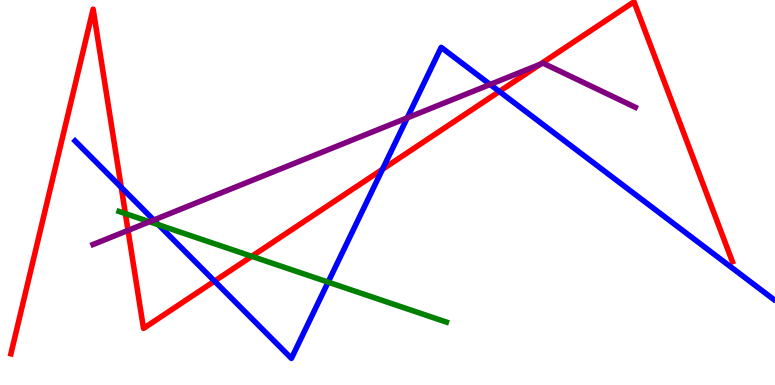[{'lines': ['blue', 'red'], 'intersections': [{'x': 1.56, 'y': 5.13}, {'x': 2.77, 'y': 2.7}, {'x': 4.94, 'y': 5.6}, {'x': 6.44, 'y': 7.62}]}, {'lines': ['green', 'red'], 'intersections': [{'x': 1.62, 'y': 4.45}, {'x': 3.25, 'y': 3.34}]}, {'lines': ['purple', 'red'], 'intersections': [{'x': 1.65, 'y': 4.02}, {'x': 6.97, 'y': 8.33}]}, {'lines': ['blue', 'green'], 'intersections': [{'x': 2.05, 'y': 4.16}, {'x': 4.23, 'y': 2.67}]}, {'lines': ['blue', 'purple'], 'intersections': [{'x': 1.98, 'y': 4.29}, {'x': 5.25, 'y': 6.94}, {'x': 6.32, 'y': 7.81}]}, {'lines': ['green', 'purple'], 'intersections': [{'x': 1.93, 'y': 4.24}]}]